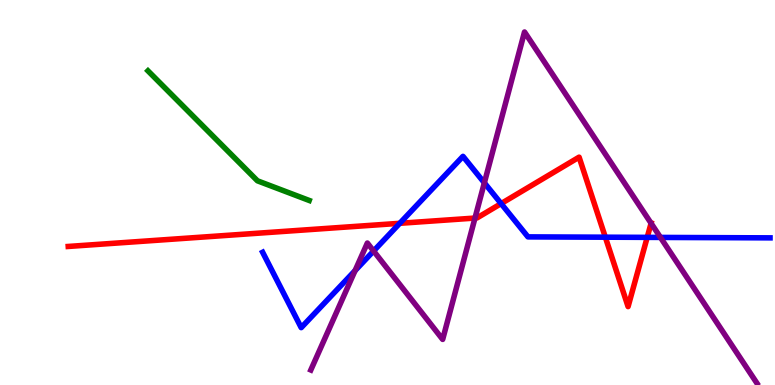[{'lines': ['blue', 'red'], 'intersections': [{'x': 5.16, 'y': 4.2}, {'x': 6.47, 'y': 4.71}, {'x': 7.81, 'y': 3.84}, {'x': 8.35, 'y': 3.83}]}, {'lines': ['green', 'red'], 'intersections': []}, {'lines': ['purple', 'red'], 'intersections': [{'x': 6.13, 'y': 4.34}, {'x': 8.4, 'y': 4.2}]}, {'lines': ['blue', 'green'], 'intersections': []}, {'lines': ['blue', 'purple'], 'intersections': [{'x': 4.58, 'y': 2.97}, {'x': 4.82, 'y': 3.48}, {'x': 6.25, 'y': 5.25}, {'x': 8.52, 'y': 3.83}]}, {'lines': ['green', 'purple'], 'intersections': []}]